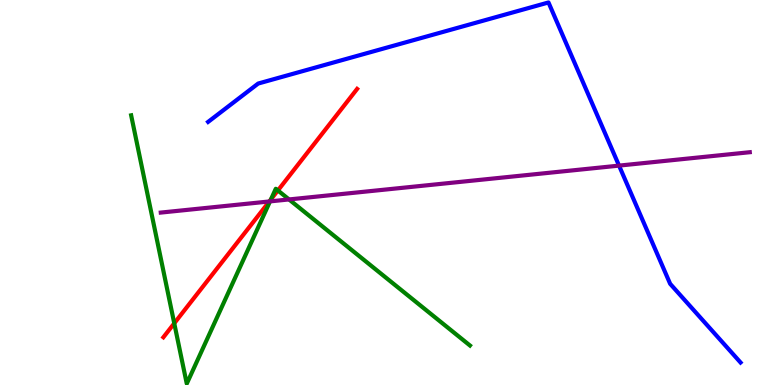[{'lines': ['blue', 'red'], 'intersections': []}, {'lines': ['green', 'red'], 'intersections': [{'x': 2.25, 'y': 1.6}, {'x': 3.5, 'y': 4.82}, {'x': 3.59, 'y': 5.05}]}, {'lines': ['purple', 'red'], 'intersections': [{'x': 3.48, 'y': 4.77}]}, {'lines': ['blue', 'green'], 'intersections': []}, {'lines': ['blue', 'purple'], 'intersections': [{'x': 7.99, 'y': 5.7}]}, {'lines': ['green', 'purple'], 'intersections': [{'x': 3.48, 'y': 4.77}, {'x': 3.73, 'y': 4.82}]}]